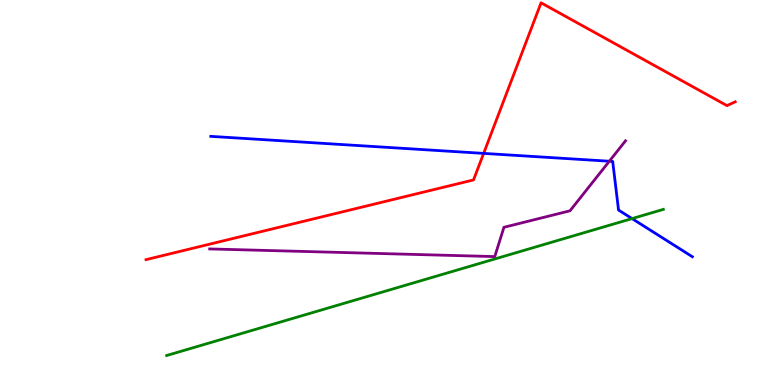[{'lines': ['blue', 'red'], 'intersections': [{'x': 6.24, 'y': 6.02}]}, {'lines': ['green', 'red'], 'intersections': []}, {'lines': ['purple', 'red'], 'intersections': []}, {'lines': ['blue', 'green'], 'intersections': [{'x': 8.16, 'y': 4.32}]}, {'lines': ['blue', 'purple'], 'intersections': [{'x': 7.86, 'y': 5.81}]}, {'lines': ['green', 'purple'], 'intersections': []}]